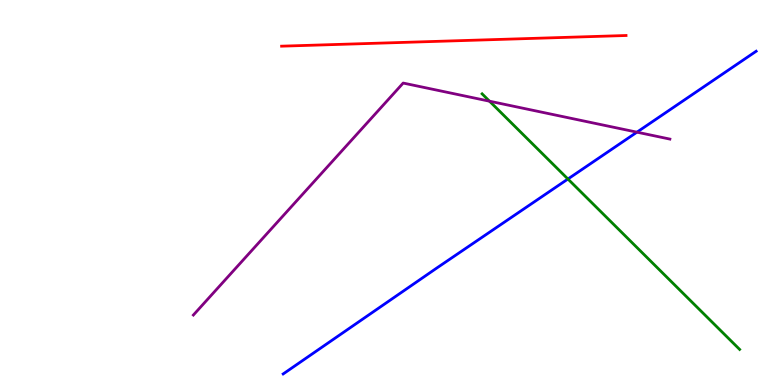[{'lines': ['blue', 'red'], 'intersections': []}, {'lines': ['green', 'red'], 'intersections': []}, {'lines': ['purple', 'red'], 'intersections': []}, {'lines': ['blue', 'green'], 'intersections': [{'x': 7.33, 'y': 5.35}]}, {'lines': ['blue', 'purple'], 'intersections': [{'x': 8.22, 'y': 6.57}]}, {'lines': ['green', 'purple'], 'intersections': [{'x': 6.32, 'y': 7.37}]}]